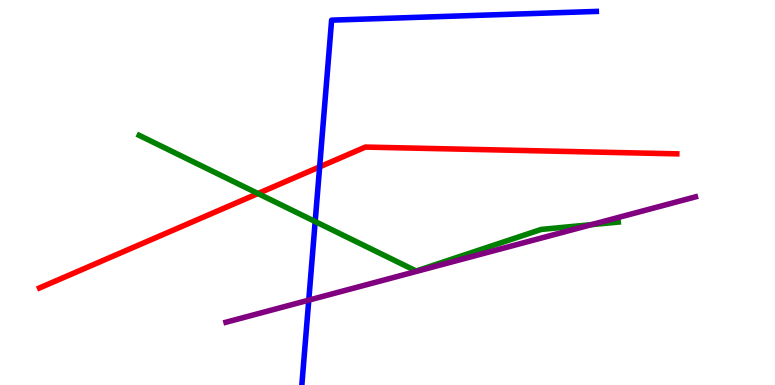[{'lines': ['blue', 'red'], 'intersections': [{'x': 4.12, 'y': 5.67}]}, {'lines': ['green', 'red'], 'intersections': [{'x': 3.33, 'y': 4.97}]}, {'lines': ['purple', 'red'], 'intersections': []}, {'lines': ['blue', 'green'], 'intersections': [{'x': 4.07, 'y': 4.25}]}, {'lines': ['blue', 'purple'], 'intersections': [{'x': 3.98, 'y': 2.2}]}, {'lines': ['green', 'purple'], 'intersections': [{'x': 7.63, 'y': 4.17}]}]